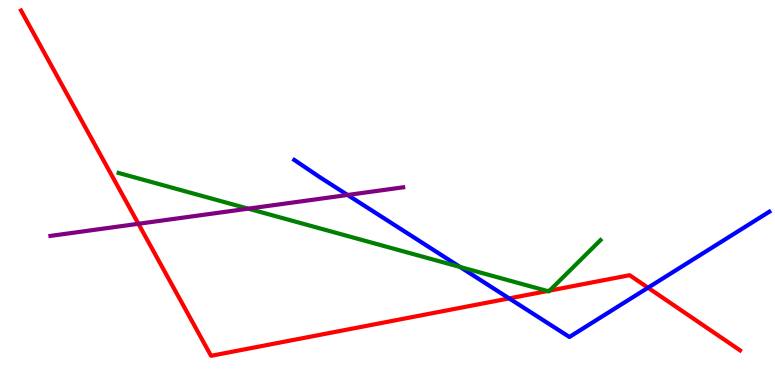[{'lines': ['blue', 'red'], 'intersections': [{'x': 6.57, 'y': 2.25}, {'x': 8.36, 'y': 2.53}]}, {'lines': ['green', 'red'], 'intersections': [{'x': 7.06, 'y': 2.44}, {'x': 7.09, 'y': 2.45}]}, {'lines': ['purple', 'red'], 'intersections': [{'x': 1.79, 'y': 4.19}]}, {'lines': ['blue', 'green'], 'intersections': [{'x': 5.94, 'y': 3.07}]}, {'lines': ['blue', 'purple'], 'intersections': [{'x': 4.49, 'y': 4.94}]}, {'lines': ['green', 'purple'], 'intersections': [{'x': 3.2, 'y': 4.58}]}]